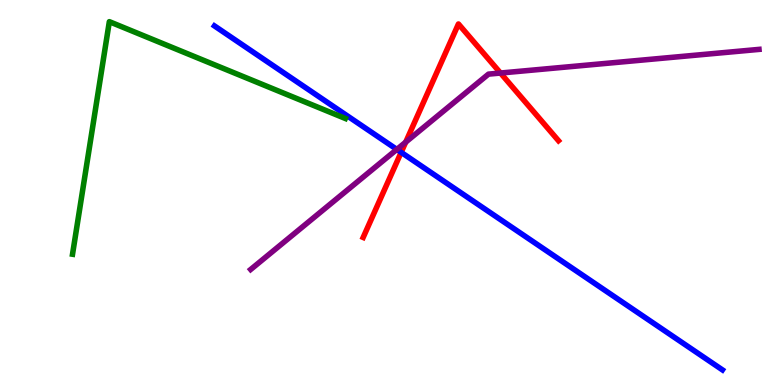[{'lines': ['blue', 'red'], 'intersections': [{'x': 5.18, 'y': 6.04}]}, {'lines': ['green', 'red'], 'intersections': []}, {'lines': ['purple', 'red'], 'intersections': [{'x': 5.23, 'y': 6.31}, {'x': 6.46, 'y': 8.1}]}, {'lines': ['blue', 'green'], 'intersections': []}, {'lines': ['blue', 'purple'], 'intersections': [{'x': 5.12, 'y': 6.12}]}, {'lines': ['green', 'purple'], 'intersections': []}]